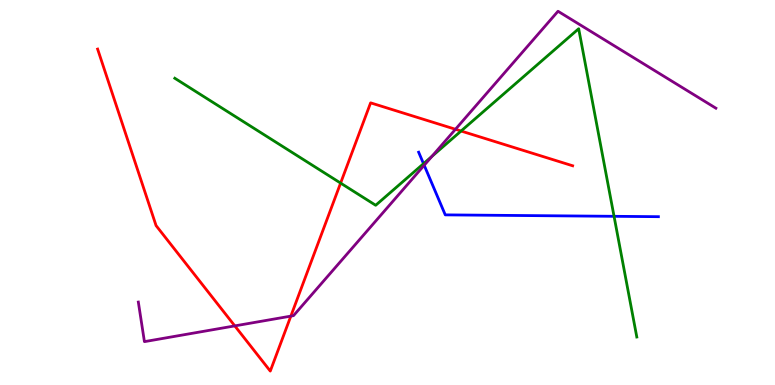[{'lines': ['blue', 'red'], 'intersections': []}, {'lines': ['green', 'red'], 'intersections': [{'x': 4.39, 'y': 5.24}, {'x': 5.95, 'y': 6.6}]}, {'lines': ['purple', 'red'], 'intersections': [{'x': 3.03, 'y': 1.54}, {'x': 3.75, 'y': 1.79}, {'x': 5.88, 'y': 6.64}]}, {'lines': ['blue', 'green'], 'intersections': [{'x': 5.46, 'y': 5.75}, {'x': 7.92, 'y': 4.38}]}, {'lines': ['blue', 'purple'], 'intersections': [{'x': 5.47, 'y': 5.71}]}, {'lines': ['green', 'purple'], 'intersections': [{'x': 5.57, 'y': 5.94}]}]